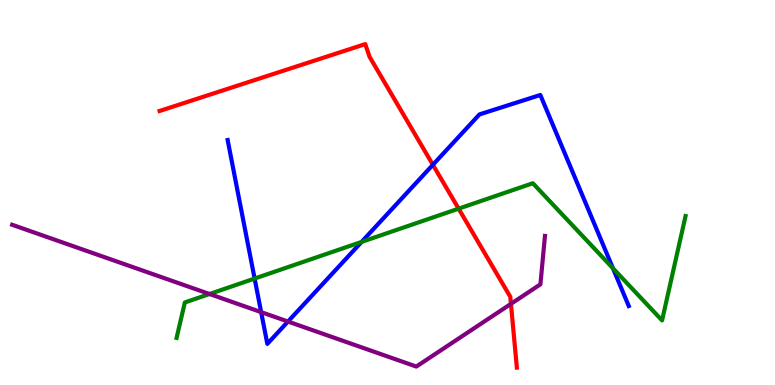[{'lines': ['blue', 'red'], 'intersections': [{'x': 5.59, 'y': 5.72}]}, {'lines': ['green', 'red'], 'intersections': [{'x': 5.92, 'y': 4.58}]}, {'lines': ['purple', 'red'], 'intersections': [{'x': 6.59, 'y': 2.11}]}, {'lines': ['blue', 'green'], 'intersections': [{'x': 3.29, 'y': 2.76}, {'x': 4.67, 'y': 3.72}, {'x': 7.91, 'y': 3.03}]}, {'lines': ['blue', 'purple'], 'intersections': [{'x': 3.37, 'y': 1.89}, {'x': 3.72, 'y': 1.65}]}, {'lines': ['green', 'purple'], 'intersections': [{'x': 2.7, 'y': 2.36}]}]